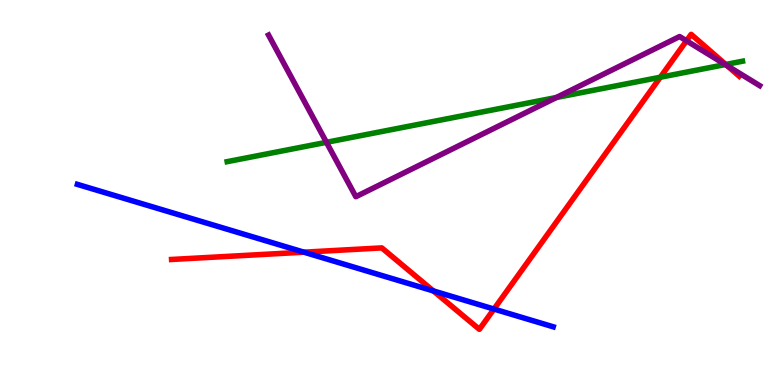[{'lines': ['blue', 'red'], 'intersections': [{'x': 3.92, 'y': 3.45}, {'x': 5.59, 'y': 2.44}, {'x': 6.37, 'y': 1.97}]}, {'lines': ['green', 'red'], 'intersections': [{'x': 8.52, 'y': 7.99}, {'x': 9.36, 'y': 8.33}]}, {'lines': ['purple', 'red'], 'intersections': [{'x': 8.86, 'y': 8.94}, {'x': 9.38, 'y': 8.29}]}, {'lines': ['blue', 'green'], 'intersections': []}, {'lines': ['blue', 'purple'], 'intersections': []}, {'lines': ['green', 'purple'], 'intersections': [{'x': 4.21, 'y': 6.3}, {'x': 7.18, 'y': 7.47}, {'x': 9.36, 'y': 8.32}]}]